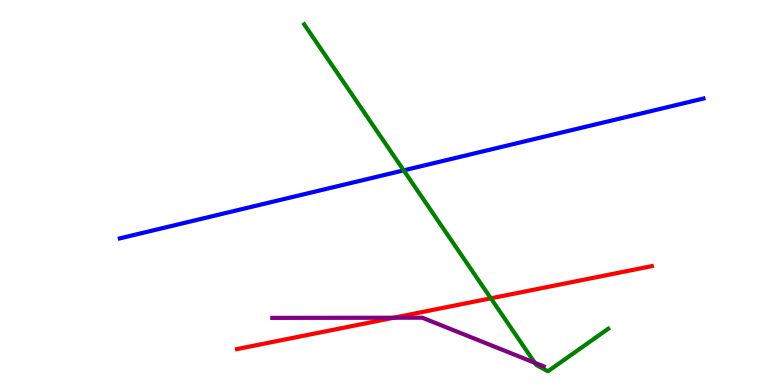[{'lines': ['blue', 'red'], 'intersections': []}, {'lines': ['green', 'red'], 'intersections': [{'x': 6.33, 'y': 2.25}]}, {'lines': ['purple', 'red'], 'intersections': [{'x': 5.08, 'y': 1.75}]}, {'lines': ['blue', 'green'], 'intersections': [{'x': 5.21, 'y': 5.57}]}, {'lines': ['blue', 'purple'], 'intersections': []}, {'lines': ['green', 'purple'], 'intersections': [{'x': 6.9, 'y': 0.577}]}]